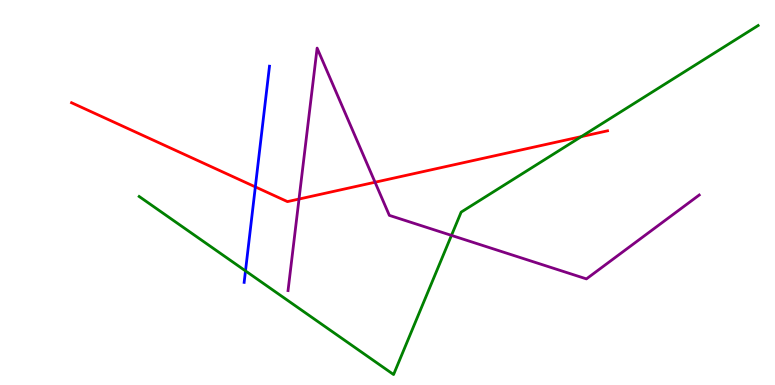[{'lines': ['blue', 'red'], 'intersections': [{'x': 3.29, 'y': 5.15}]}, {'lines': ['green', 'red'], 'intersections': [{'x': 7.5, 'y': 6.45}]}, {'lines': ['purple', 'red'], 'intersections': [{'x': 3.86, 'y': 4.83}, {'x': 4.84, 'y': 5.27}]}, {'lines': ['blue', 'green'], 'intersections': [{'x': 3.17, 'y': 2.96}]}, {'lines': ['blue', 'purple'], 'intersections': []}, {'lines': ['green', 'purple'], 'intersections': [{'x': 5.83, 'y': 3.89}]}]